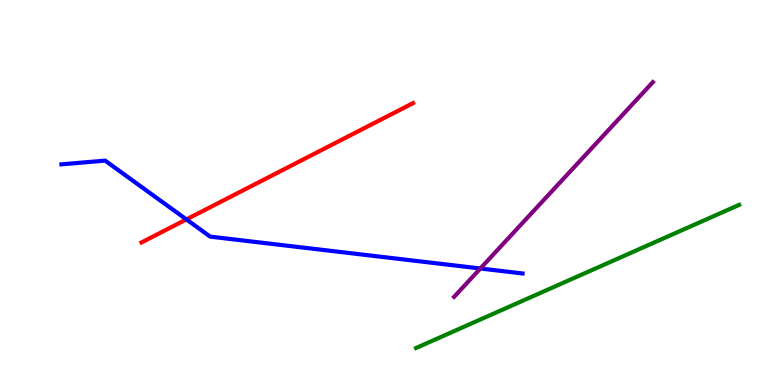[{'lines': ['blue', 'red'], 'intersections': [{'x': 2.41, 'y': 4.3}]}, {'lines': ['green', 'red'], 'intersections': []}, {'lines': ['purple', 'red'], 'intersections': []}, {'lines': ['blue', 'green'], 'intersections': []}, {'lines': ['blue', 'purple'], 'intersections': [{'x': 6.2, 'y': 3.03}]}, {'lines': ['green', 'purple'], 'intersections': []}]